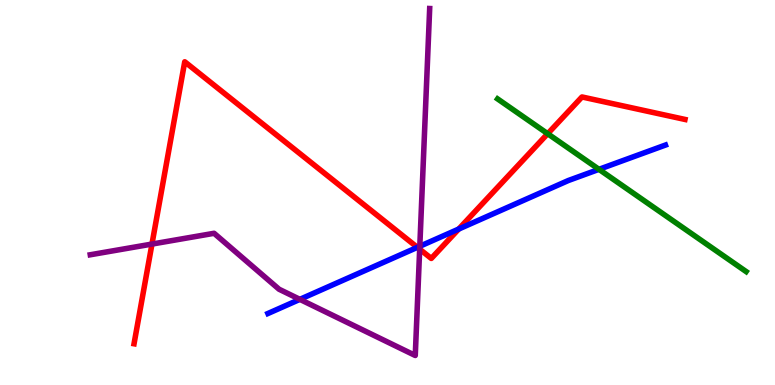[{'lines': ['blue', 'red'], 'intersections': [{'x': 5.39, 'y': 3.58}, {'x': 5.92, 'y': 4.05}]}, {'lines': ['green', 'red'], 'intersections': [{'x': 7.07, 'y': 6.53}]}, {'lines': ['purple', 'red'], 'intersections': [{'x': 1.96, 'y': 3.66}, {'x': 5.42, 'y': 3.53}]}, {'lines': ['blue', 'green'], 'intersections': [{'x': 7.73, 'y': 5.6}]}, {'lines': ['blue', 'purple'], 'intersections': [{'x': 3.87, 'y': 2.22}, {'x': 5.42, 'y': 3.6}]}, {'lines': ['green', 'purple'], 'intersections': []}]